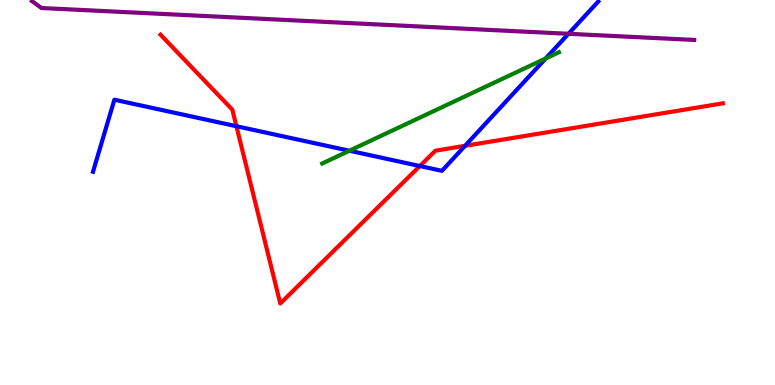[{'lines': ['blue', 'red'], 'intersections': [{'x': 3.05, 'y': 6.72}, {'x': 5.42, 'y': 5.69}, {'x': 6.0, 'y': 6.21}]}, {'lines': ['green', 'red'], 'intersections': []}, {'lines': ['purple', 'red'], 'intersections': []}, {'lines': ['blue', 'green'], 'intersections': [{'x': 4.51, 'y': 6.08}, {'x': 7.04, 'y': 8.48}]}, {'lines': ['blue', 'purple'], 'intersections': [{'x': 7.33, 'y': 9.12}]}, {'lines': ['green', 'purple'], 'intersections': []}]